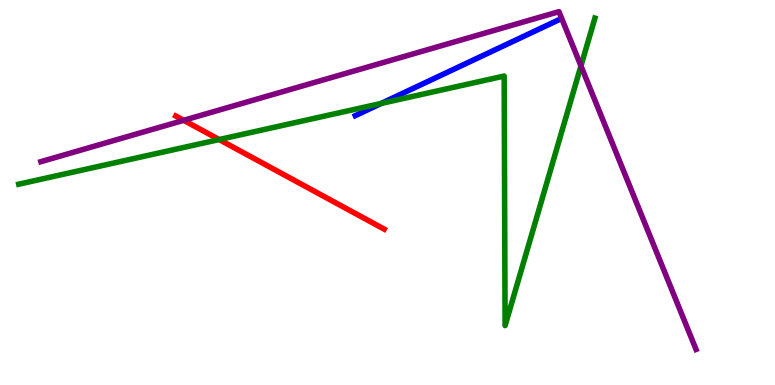[{'lines': ['blue', 'red'], 'intersections': []}, {'lines': ['green', 'red'], 'intersections': [{'x': 2.83, 'y': 6.38}]}, {'lines': ['purple', 'red'], 'intersections': [{'x': 2.37, 'y': 6.87}]}, {'lines': ['blue', 'green'], 'intersections': [{'x': 4.92, 'y': 7.31}]}, {'lines': ['blue', 'purple'], 'intersections': []}, {'lines': ['green', 'purple'], 'intersections': [{'x': 7.5, 'y': 8.29}]}]